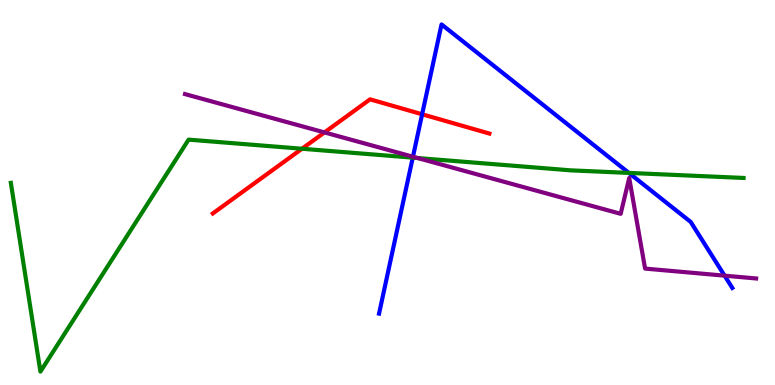[{'lines': ['blue', 'red'], 'intersections': [{'x': 5.45, 'y': 7.03}]}, {'lines': ['green', 'red'], 'intersections': [{'x': 3.9, 'y': 6.14}]}, {'lines': ['purple', 'red'], 'intersections': [{'x': 4.19, 'y': 6.56}]}, {'lines': ['blue', 'green'], 'intersections': [{'x': 5.33, 'y': 5.91}, {'x': 8.11, 'y': 5.51}]}, {'lines': ['blue', 'purple'], 'intersections': [{'x': 5.33, 'y': 5.93}, {'x': 9.35, 'y': 2.84}]}, {'lines': ['green', 'purple'], 'intersections': [{'x': 5.39, 'y': 5.89}]}]